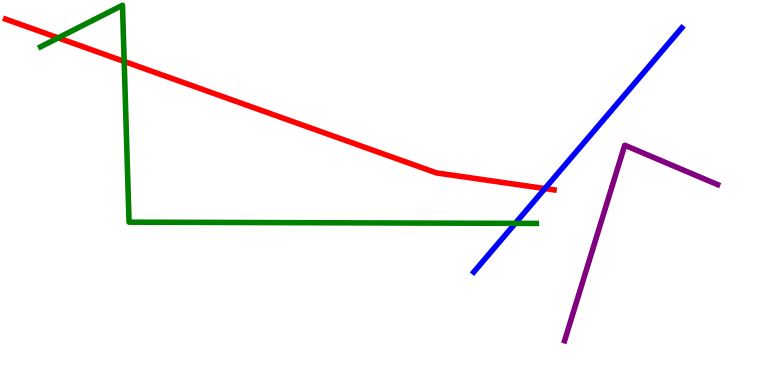[{'lines': ['blue', 'red'], 'intersections': [{'x': 7.03, 'y': 5.1}]}, {'lines': ['green', 'red'], 'intersections': [{'x': 0.751, 'y': 9.02}, {'x': 1.6, 'y': 8.4}]}, {'lines': ['purple', 'red'], 'intersections': []}, {'lines': ['blue', 'green'], 'intersections': [{'x': 6.65, 'y': 4.2}]}, {'lines': ['blue', 'purple'], 'intersections': []}, {'lines': ['green', 'purple'], 'intersections': []}]